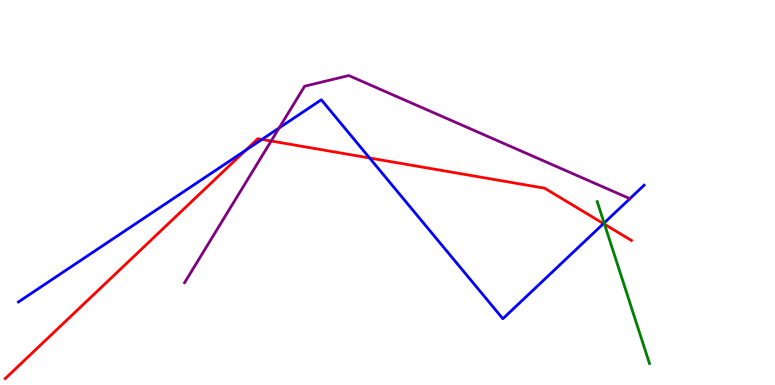[{'lines': ['blue', 'red'], 'intersections': [{'x': 3.17, 'y': 6.09}, {'x': 3.38, 'y': 6.38}, {'x': 4.77, 'y': 5.9}, {'x': 7.79, 'y': 4.19}]}, {'lines': ['green', 'red'], 'intersections': [{'x': 7.8, 'y': 4.18}]}, {'lines': ['purple', 'red'], 'intersections': [{'x': 3.5, 'y': 6.34}]}, {'lines': ['blue', 'green'], 'intersections': [{'x': 7.8, 'y': 4.21}]}, {'lines': ['blue', 'purple'], 'intersections': [{'x': 3.6, 'y': 6.68}, {'x': 8.13, 'y': 4.84}]}, {'lines': ['green', 'purple'], 'intersections': []}]